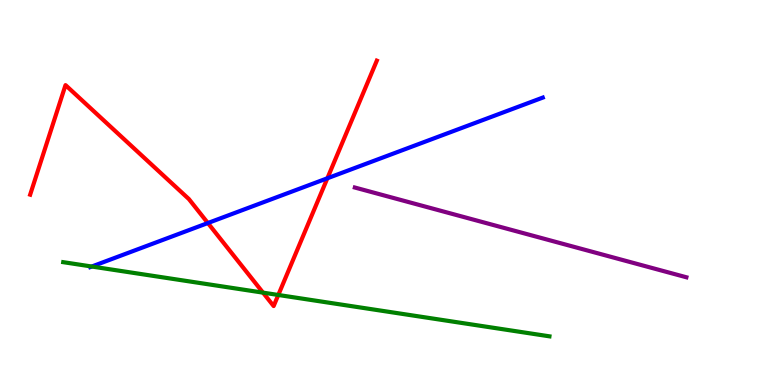[{'lines': ['blue', 'red'], 'intersections': [{'x': 2.68, 'y': 4.21}, {'x': 4.22, 'y': 5.37}]}, {'lines': ['green', 'red'], 'intersections': [{'x': 3.39, 'y': 2.4}, {'x': 3.59, 'y': 2.34}]}, {'lines': ['purple', 'red'], 'intersections': []}, {'lines': ['blue', 'green'], 'intersections': [{'x': 1.18, 'y': 3.08}]}, {'lines': ['blue', 'purple'], 'intersections': []}, {'lines': ['green', 'purple'], 'intersections': []}]